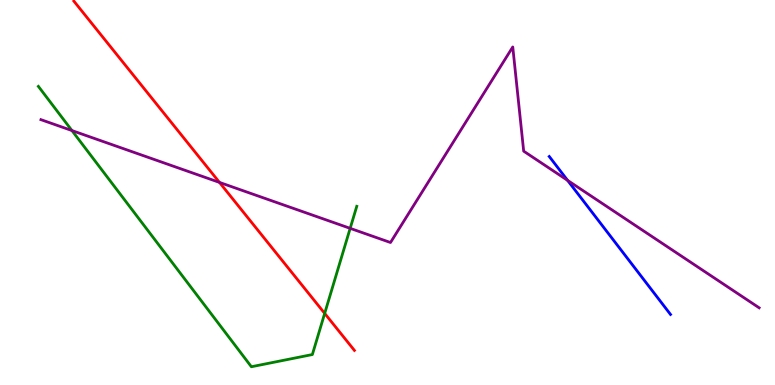[{'lines': ['blue', 'red'], 'intersections': []}, {'lines': ['green', 'red'], 'intersections': [{'x': 4.19, 'y': 1.86}]}, {'lines': ['purple', 'red'], 'intersections': [{'x': 2.83, 'y': 5.26}]}, {'lines': ['blue', 'green'], 'intersections': []}, {'lines': ['blue', 'purple'], 'intersections': [{'x': 7.32, 'y': 5.31}]}, {'lines': ['green', 'purple'], 'intersections': [{'x': 0.928, 'y': 6.61}, {'x': 4.52, 'y': 4.07}]}]